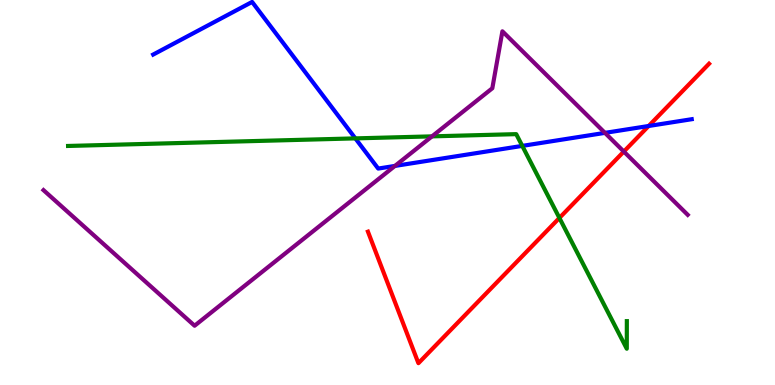[{'lines': ['blue', 'red'], 'intersections': [{'x': 8.37, 'y': 6.73}]}, {'lines': ['green', 'red'], 'intersections': [{'x': 7.22, 'y': 4.34}]}, {'lines': ['purple', 'red'], 'intersections': [{'x': 8.05, 'y': 6.06}]}, {'lines': ['blue', 'green'], 'intersections': [{'x': 4.59, 'y': 6.41}, {'x': 6.74, 'y': 6.21}]}, {'lines': ['blue', 'purple'], 'intersections': [{'x': 5.1, 'y': 5.69}, {'x': 7.81, 'y': 6.55}]}, {'lines': ['green', 'purple'], 'intersections': [{'x': 5.57, 'y': 6.46}]}]